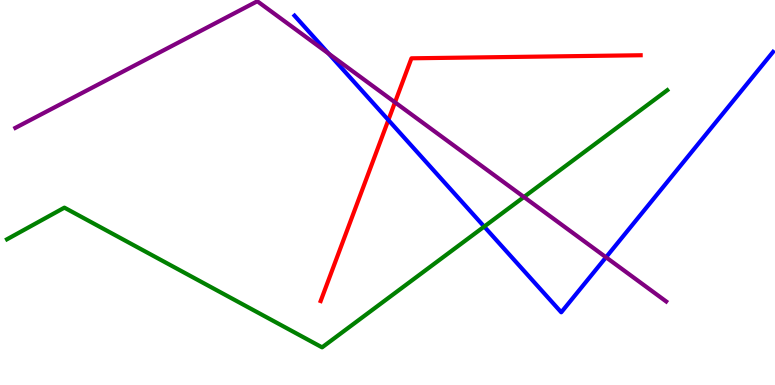[{'lines': ['blue', 'red'], 'intersections': [{'x': 5.01, 'y': 6.88}]}, {'lines': ['green', 'red'], 'intersections': []}, {'lines': ['purple', 'red'], 'intersections': [{'x': 5.1, 'y': 7.34}]}, {'lines': ['blue', 'green'], 'intersections': [{'x': 6.25, 'y': 4.11}]}, {'lines': ['blue', 'purple'], 'intersections': [{'x': 4.24, 'y': 8.61}, {'x': 7.82, 'y': 3.32}]}, {'lines': ['green', 'purple'], 'intersections': [{'x': 6.76, 'y': 4.88}]}]